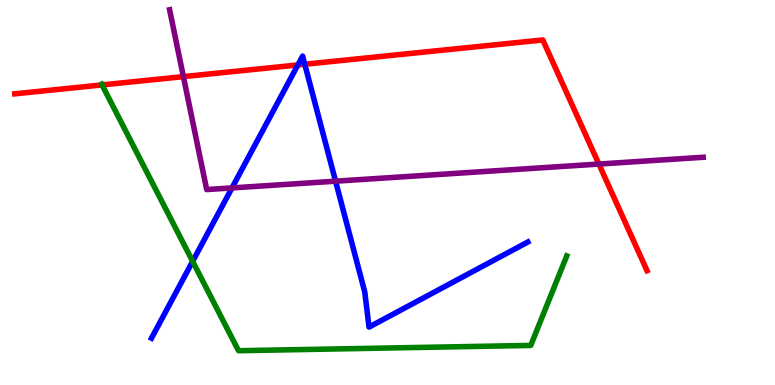[{'lines': ['blue', 'red'], 'intersections': [{'x': 3.84, 'y': 8.31}, {'x': 3.93, 'y': 8.33}]}, {'lines': ['green', 'red'], 'intersections': [{'x': 1.32, 'y': 7.79}]}, {'lines': ['purple', 'red'], 'intersections': [{'x': 2.37, 'y': 8.01}, {'x': 7.73, 'y': 5.74}]}, {'lines': ['blue', 'green'], 'intersections': [{'x': 2.49, 'y': 3.21}]}, {'lines': ['blue', 'purple'], 'intersections': [{'x': 2.99, 'y': 5.12}, {'x': 4.33, 'y': 5.29}]}, {'lines': ['green', 'purple'], 'intersections': []}]